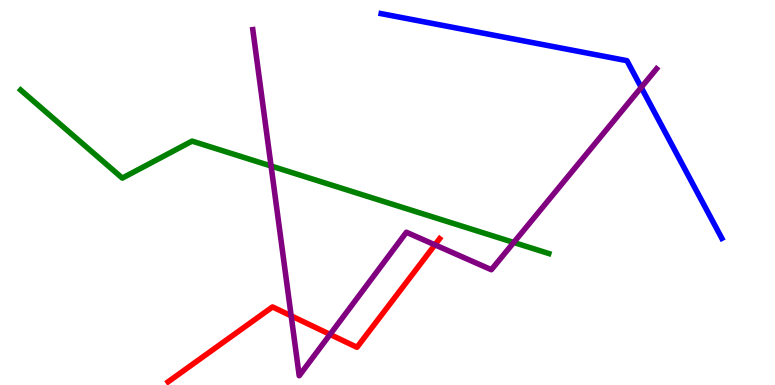[{'lines': ['blue', 'red'], 'intersections': []}, {'lines': ['green', 'red'], 'intersections': []}, {'lines': ['purple', 'red'], 'intersections': [{'x': 3.76, 'y': 1.8}, {'x': 4.26, 'y': 1.31}, {'x': 5.61, 'y': 3.64}]}, {'lines': ['blue', 'green'], 'intersections': []}, {'lines': ['blue', 'purple'], 'intersections': [{'x': 8.27, 'y': 7.73}]}, {'lines': ['green', 'purple'], 'intersections': [{'x': 3.5, 'y': 5.69}, {'x': 6.63, 'y': 3.7}]}]